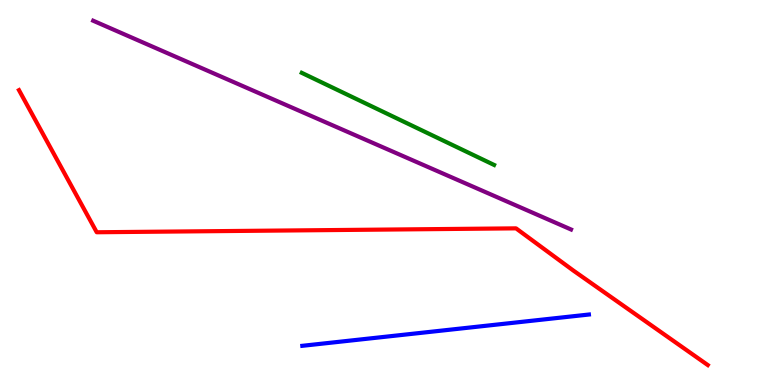[{'lines': ['blue', 'red'], 'intersections': []}, {'lines': ['green', 'red'], 'intersections': []}, {'lines': ['purple', 'red'], 'intersections': []}, {'lines': ['blue', 'green'], 'intersections': []}, {'lines': ['blue', 'purple'], 'intersections': []}, {'lines': ['green', 'purple'], 'intersections': []}]